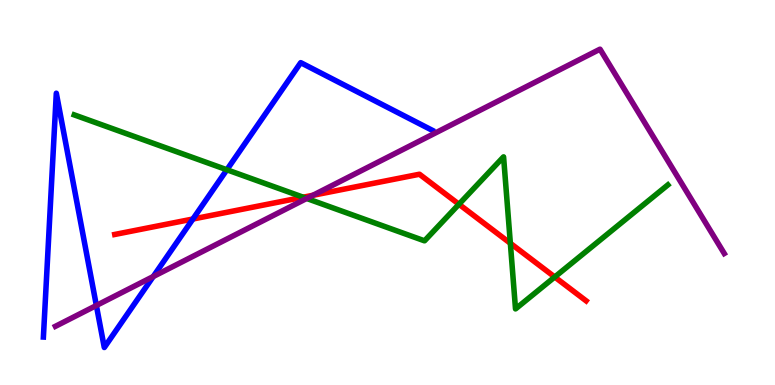[{'lines': ['blue', 'red'], 'intersections': [{'x': 2.49, 'y': 4.31}]}, {'lines': ['green', 'red'], 'intersections': [{'x': 3.91, 'y': 4.88}, {'x': 5.92, 'y': 4.69}, {'x': 6.59, 'y': 3.68}, {'x': 7.16, 'y': 2.81}]}, {'lines': ['purple', 'red'], 'intersections': [{'x': 4.04, 'y': 4.93}]}, {'lines': ['blue', 'green'], 'intersections': [{'x': 2.93, 'y': 5.59}]}, {'lines': ['blue', 'purple'], 'intersections': [{'x': 1.24, 'y': 2.07}, {'x': 1.98, 'y': 2.82}]}, {'lines': ['green', 'purple'], 'intersections': [{'x': 3.96, 'y': 4.85}]}]